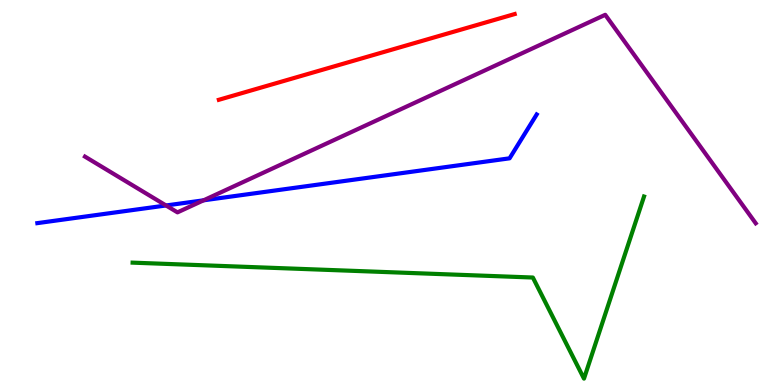[{'lines': ['blue', 'red'], 'intersections': []}, {'lines': ['green', 'red'], 'intersections': []}, {'lines': ['purple', 'red'], 'intersections': []}, {'lines': ['blue', 'green'], 'intersections': []}, {'lines': ['blue', 'purple'], 'intersections': [{'x': 2.14, 'y': 4.66}, {'x': 2.63, 'y': 4.8}]}, {'lines': ['green', 'purple'], 'intersections': []}]